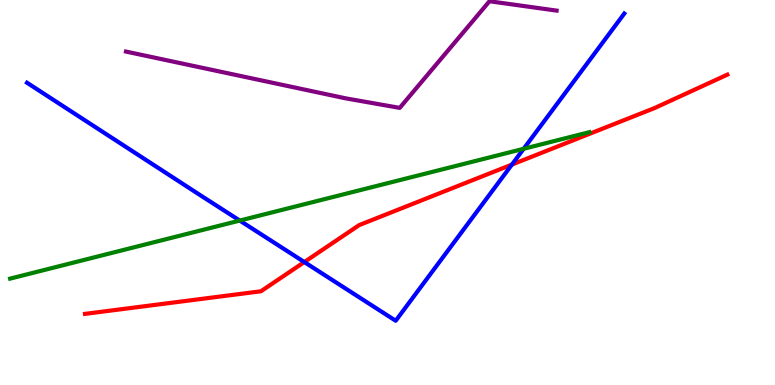[{'lines': ['blue', 'red'], 'intersections': [{'x': 3.93, 'y': 3.19}, {'x': 6.61, 'y': 5.72}]}, {'lines': ['green', 'red'], 'intersections': []}, {'lines': ['purple', 'red'], 'intersections': []}, {'lines': ['blue', 'green'], 'intersections': [{'x': 3.09, 'y': 4.27}, {'x': 6.76, 'y': 6.14}]}, {'lines': ['blue', 'purple'], 'intersections': []}, {'lines': ['green', 'purple'], 'intersections': []}]